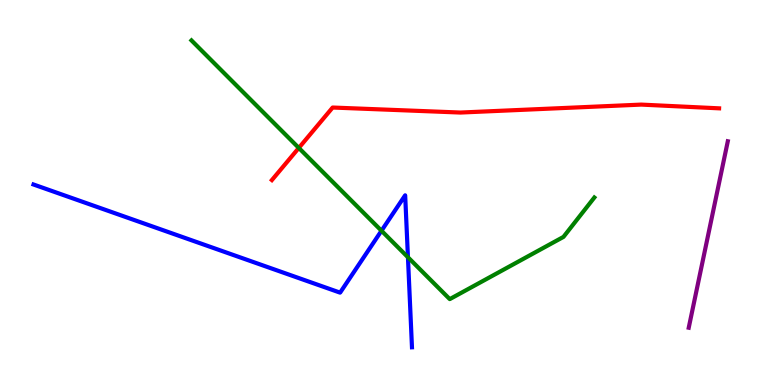[{'lines': ['blue', 'red'], 'intersections': []}, {'lines': ['green', 'red'], 'intersections': [{'x': 3.86, 'y': 6.16}]}, {'lines': ['purple', 'red'], 'intersections': []}, {'lines': ['blue', 'green'], 'intersections': [{'x': 4.92, 'y': 4.01}, {'x': 5.26, 'y': 3.32}]}, {'lines': ['blue', 'purple'], 'intersections': []}, {'lines': ['green', 'purple'], 'intersections': []}]